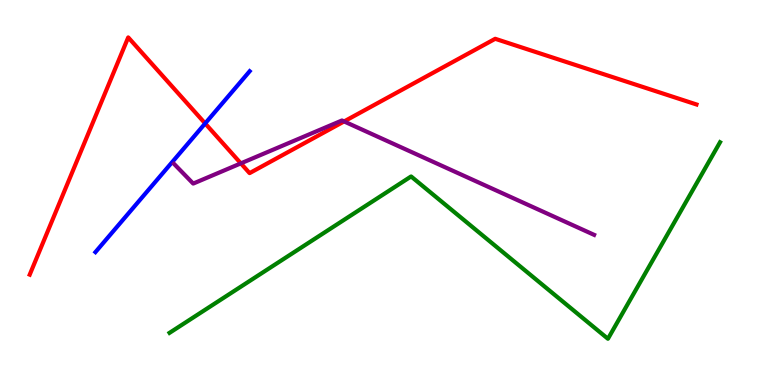[{'lines': ['blue', 'red'], 'intersections': [{'x': 2.65, 'y': 6.79}]}, {'lines': ['green', 'red'], 'intersections': []}, {'lines': ['purple', 'red'], 'intersections': [{'x': 3.11, 'y': 5.76}, {'x': 4.44, 'y': 6.85}]}, {'lines': ['blue', 'green'], 'intersections': []}, {'lines': ['blue', 'purple'], 'intersections': []}, {'lines': ['green', 'purple'], 'intersections': []}]